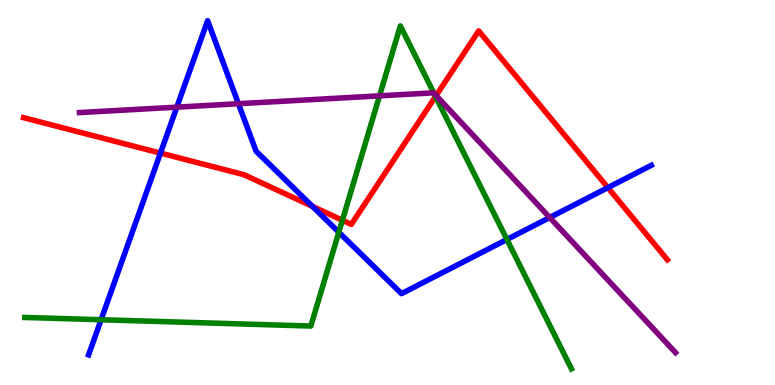[{'lines': ['blue', 'red'], 'intersections': [{'x': 2.07, 'y': 6.02}, {'x': 4.03, 'y': 4.64}, {'x': 7.84, 'y': 5.13}]}, {'lines': ['green', 'red'], 'intersections': [{'x': 4.42, 'y': 4.28}, {'x': 5.62, 'y': 7.49}]}, {'lines': ['purple', 'red'], 'intersections': [{'x': 5.63, 'y': 7.52}]}, {'lines': ['blue', 'green'], 'intersections': [{'x': 1.3, 'y': 1.7}, {'x': 4.37, 'y': 3.97}, {'x': 6.54, 'y': 3.78}]}, {'lines': ['blue', 'purple'], 'intersections': [{'x': 2.28, 'y': 7.22}, {'x': 3.08, 'y': 7.31}, {'x': 7.09, 'y': 4.35}]}, {'lines': ['green', 'purple'], 'intersections': [{'x': 4.9, 'y': 7.51}, {'x': 5.6, 'y': 7.58}]}]